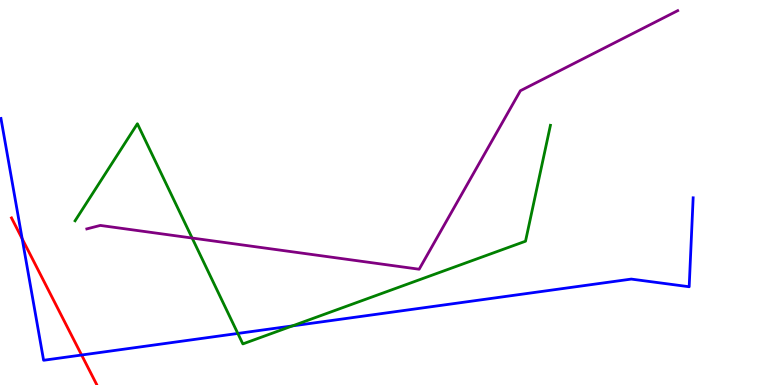[{'lines': ['blue', 'red'], 'intersections': [{'x': 0.286, 'y': 3.8}, {'x': 1.05, 'y': 0.779}]}, {'lines': ['green', 'red'], 'intersections': []}, {'lines': ['purple', 'red'], 'intersections': []}, {'lines': ['blue', 'green'], 'intersections': [{'x': 3.07, 'y': 1.34}, {'x': 3.77, 'y': 1.54}]}, {'lines': ['blue', 'purple'], 'intersections': []}, {'lines': ['green', 'purple'], 'intersections': [{'x': 2.48, 'y': 3.82}]}]